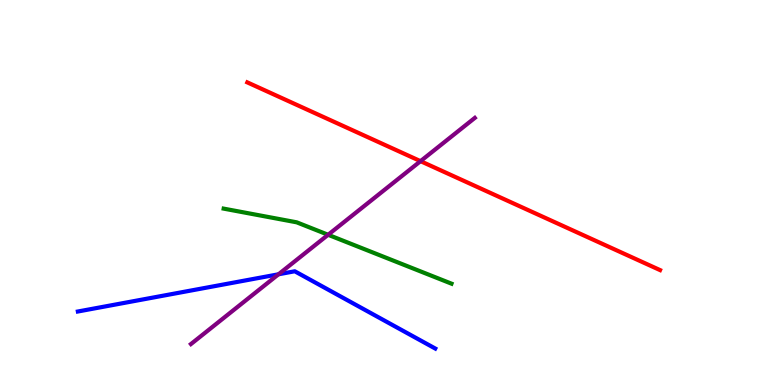[{'lines': ['blue', 'red'], 'intersections': []}, {'lines': ['green', 'red'], 'intersections': []}, {'lines': ['purple', 'red'], 'intersections': [{'x': 5.43, 'y': 5.81}]}, {'lines': ['blue', 'green'], 'intersections': []}, {'lines': ['blue', 'purple'], 'intersections': [{'x': 3.59, 'y': 2.88}]}, {'lines': ['green', 'purple'], 'intersections': [{'x': 4.23, 'y': 3.9}]}]